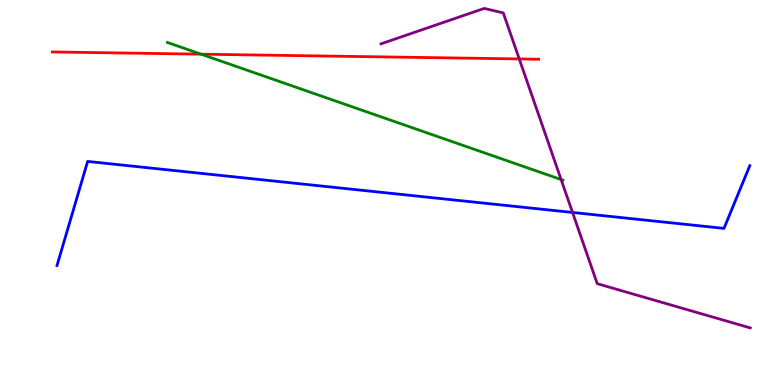[{'lines': ['blue', 'red'], 'intersections': []}, {'lines': ['green', 'red'], 'intersections': [{'x': 2.59, 'y': 8.59}]}, {'lines': ['purple', 'red'], 'intersections': [{'x': 6.7, 'y': 8.47}]}, {'lines': ['blue', 'green'], 'intersections': []}, {'lines': ['blue', 'purple'], 'intersections': [{'x': 7.39, 'y': 4.48}]}, {'lines': ['green', 'purple'], 'intersections': [{'x': 7.24, 'y': 5.34}]}]